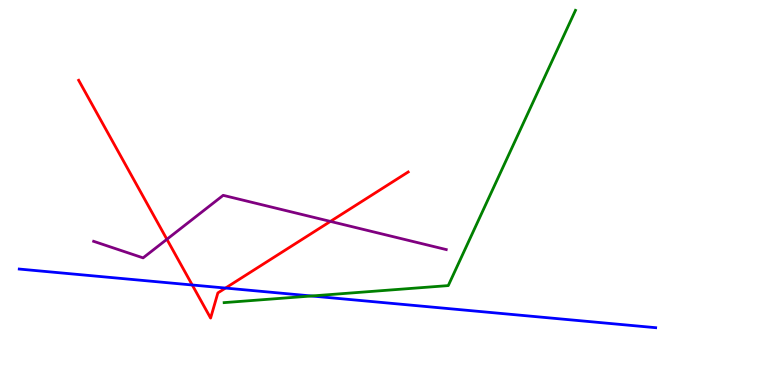[{'lines': ['blue', 'red'], 'intersections': [{'x': 2.48, 'y': 2.6}, {'x': 2.91, 'y': 2.52}]}, {'lines': ['green', 'red'], 'intersections': []}, {'lines': ['purple', 'red'], 'intersections': [{'x': 2.15, 'y': 3.78}, {'x': 4.26, 'y': 4.25}]}, {'lines': ['blue', 'green'], 'intersections': [{'x': 4.02, 'y': 2.31}]}, {'lines': ['blue', 'purple'], 'intersections': []}, {'lines': ['green', 'purple'], 'intersections': []}]